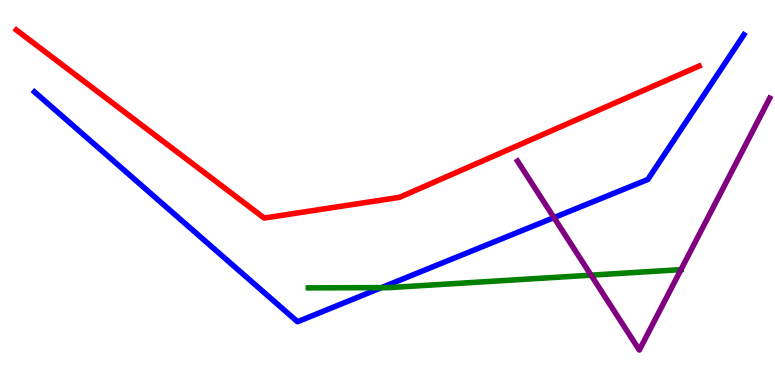[{'lines': ['blue', 'red'], 'intersections': []}, {'lines': ['green', 'red'], 'intersections': []}, {'lines': ['purple', 'red'], 'intersections': []}, {'lines': ['blue', 'green'], 'intersections': [{'x': 4.92, 'y': 2.53}]}, {'lines': ['blue', 'purple'], 'intersections': [{'x': 7.15, 'y': 4.35}]}, {'lines': ['green', 'purple'], 'intersections': [{'x': 7.63, 'y': 2.85}, {'x': 8.79, 'y': 3.0}]}]